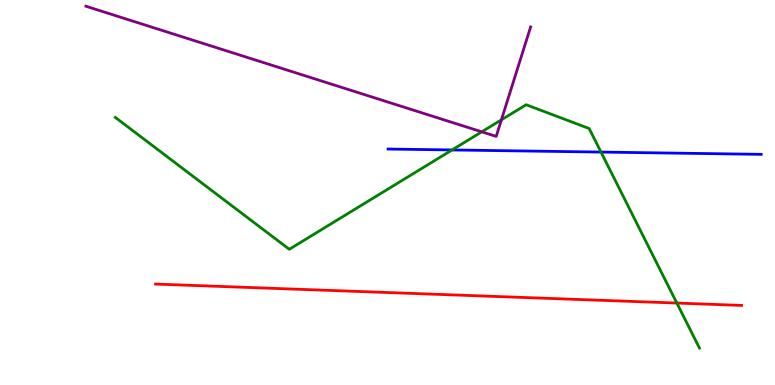[{'lines': ['blue', 'red'], 'intersections': []}, {'lines': ['green', 'red'], 'intersections': [{'x': 8.73, 'y': 2.13}]}, {'lines': ['purple', 'red'], 'intersections': []}, {'lines': ['blue', 'green'], 'intersections': [{'x': 5.83, 'y': 6.11}, {'x': 7.75, 'y': 6.05}]}, {'lines': ['blue', 'purple'], 'intersections': []}, {'lines': ['green', 'purple'], 'intersections': [{'x': 6.22, 'y': 6.58}, {'x': 6.47, 'y': 6.89}]}]